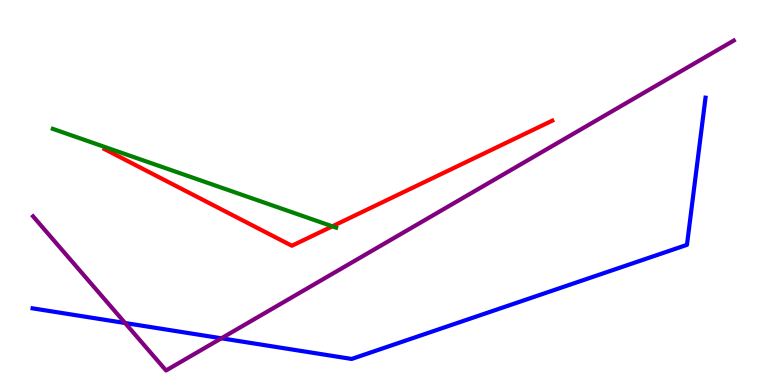[{'lines': ['blue', 'red'], 'intersections': []}, {'lines': ['green', 'red'], 'intersections': [{'x': 4.29, 'y': 4.12}]}, {'lines': ['purple', 'red'], 'intersections': []}, {'lines': ['blue', 'green'], 'intersections': []}, {'lines': ['blue', 'purple'], 'intersections': [{'x': 1.61, 'y': 1.61}, {'x': 2.86, 'y': 1.21}]}, {'lines': ['green', 'purple'], 'intersections': []}]